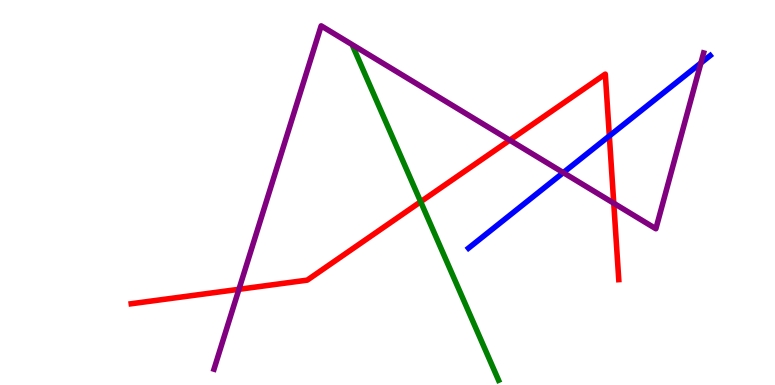[{'lines': ['blue', 'red'], 'intersections': [{'x': 7.86, 'y': 6.47}]}, {'lines': ['green', 'red'], 'intersections': [{'x': 5.43, 'y': 4.76}]}, {'lines': ['purple', 'red'], 'intersections': [{'x': 3.08, 'y': 2.49}, {'x': 6.58, 'y': 6.36}, {'x': 7.92, 'y': 4.72}]}, {'lines': ['blue', 'green'], 'intersections': []}, {'lines': ['blue', 'purple'], 'intersections': [{'x': 7.27, 'y': 5.52}, {'x': 9.04, 'y': 8.36}]}, {'lines': ['green', 'purple'], 'intersections': []}]